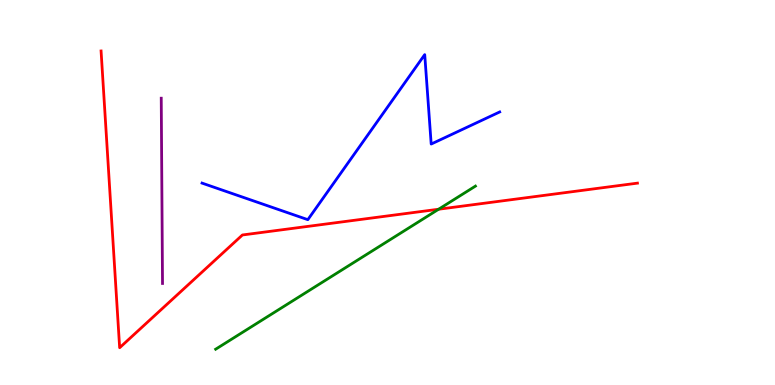[{'lines': ['blue', 'red'], 'intersections': []}, {'lines': ['green', 'red'], 'intersections': [{'x': 5.66, 'y': 4.57}]}, {'lines': ['purple', 'red'], 'intersections': []}, {'lines': ['blue', 'green'], 'intersections': []}, {'lines': ['blue', 'purple'], 'intersections': []}, {'lines': ['green', 'purple'], 'intersections': []}]